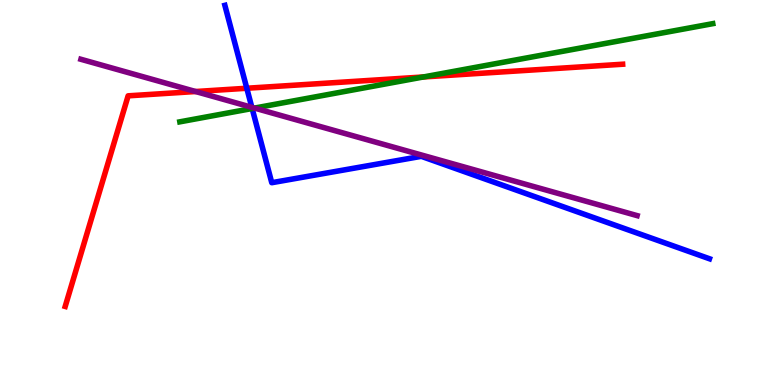[{'lines': ['blue', 'red'], 'intersections': [{'x': 3.18, 'y': 7.71}]}, {'lines': ['green', 'red'], 'intersections': [{'x': 5.46, 'y': 8.0}]}, {'lines': ['purple', 'red'], 'intersections': [{'x': 2.52, 'y': 7.62}]}, {'lines': ['blue', 'green'], 'intersections': [{'x': 3.25, 'y': 7.18}]}, {'lines': ['blue', 'purple'], 'intersections': [{'x': 3.25, 'y': 7.21}]}, {'lines': ['green', 'purple'], 'intersections': [{'x': 3.28, 'y': 7.19}]}]